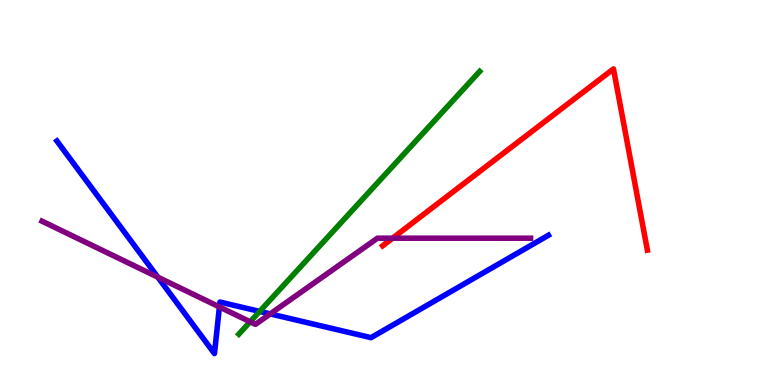[{'lines': ['blue', 'red'], 'intersections': []}, {'lines': ['green', 'red'], 'intersections': []}, {'lines': ['purple', 'red'], 'intersections': [{'x': 5.07, 'y': 3.81}]}, {'lines': ['blue', 'green'], 'intersections': [{'x': 3.35, 'y': 1.91}]}, {'lines': ['blue', 'purple'], 'intersections': [{'x': 2.04, 'y': 2.8}, {'x': 2.83, 'y': 2.03}, {'x': 3.49, 'y': 1.85}]}, {'lines': ['green', 'purple'], 'intersections': [{'x': 3.23, 'y': 1.64}]}]